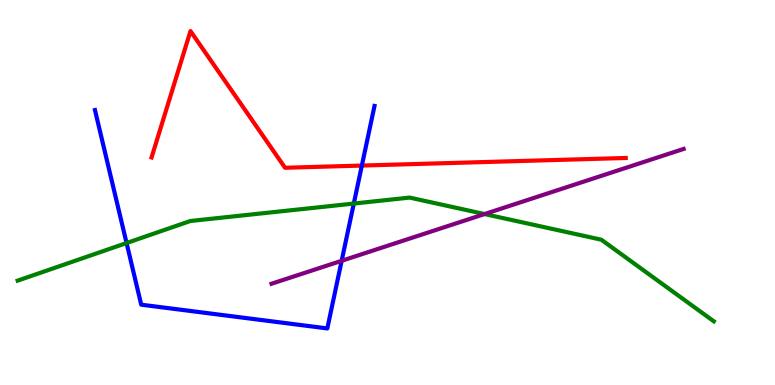[{'lines': ['blue', 'red'], 'intersections': [{'x': 4.67, 'y': 5.7}]}, {'lines': ['green', 'red'], 'intersections': []}, {'lines': ['purple', 'red'], 'intersections': []}, {'lines': ['blue', 'green'], 'intersections': [{'x': 1.63, 'y': 3.69}, {'x': 4.57, 'y': 4.71}]}, {'lines': ['blue', 'purple'], 'intersections': [{'x': 4.41, 'y': 3.23}]}, {'lines': ['green', 'purple'], 'intersections': [{'x': 6.25, 'y': 4.44}]}]